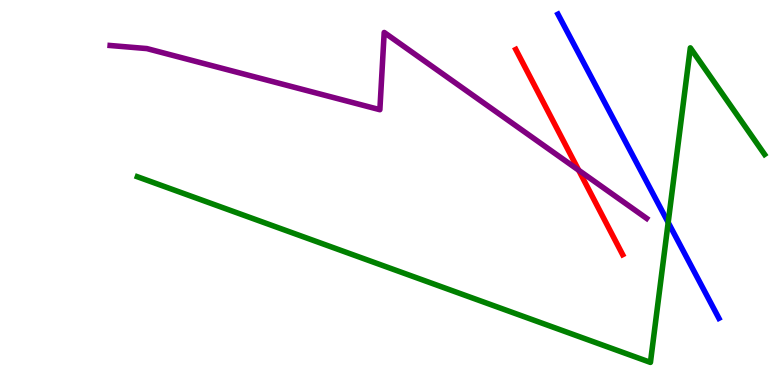[{'lines': ['blue', 'red'], 'intersections': []}, {'lines': ['green', 'red'], 'intersections': []}, {'lines': ['purple', 'red'], 'intersections': [{'x': 7.47, 'y': 5.58}]}, {'lines': ['blue', 'green'], 'intersections': [{'x': 8.62, 'y': 4.22}]}, {'lines': ['blue', 'purple'], 'intersections': []}, {'lines': ['green', 'purple'], 'intersections': []}]